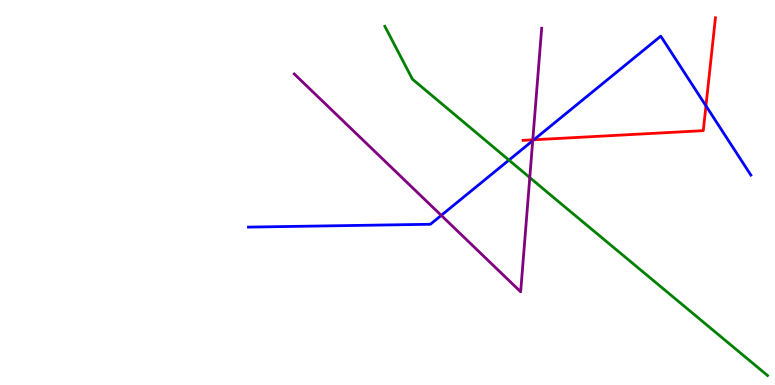[{'lines': ['blue', 'red'], 'intersections': [{'x': 6.89, 'y': 6.37}, {'x': 9.11, 'y': 7.25}]}, {'lines': ['green', 'red'], 'intersections': []}, {'lines': ['purple', 'red'], 'intersections': [{'x': 6.87, 'y': 6.37}]}, {'lines': ['blue', 'green'], 'intersections': [{'x': 6.57, 'y': 5.84}]}, {'lines': ['blue', 'purple'], 'intersections': [{'x': 5.69, 'y': 4.41}, {'x': 6.87, 'y': 6.35}]}, {'lines': ['green', 'purple'], 'intersections': [{'x': 6.84, 'y': 5.39}]}]